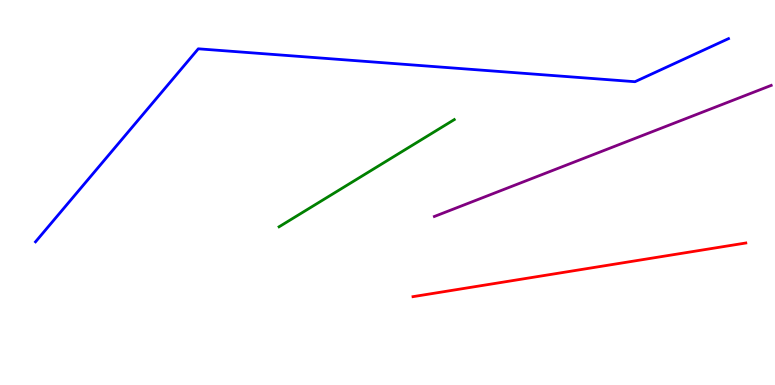[{'lines': ['blue', 'red'], 'intersections': []}, {'lines': ['green', 'red'], 'intersections': []}, {'lines': ['purple', 'red'], 'intersections': []}, {'lines': ['blue', 'green'], 'intersections': []}, {'lines': ['blue', 'purple'], 'intersections': []}, {'lines': ['green', 'purple'], 'intersections': []}]